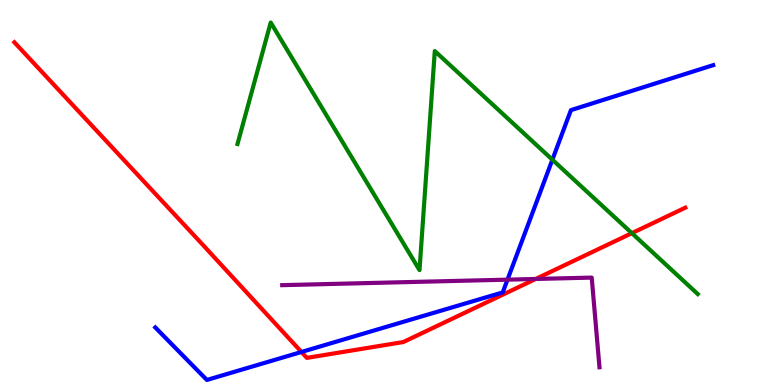[{'lines': ['blue', 'red'], 'intersections': [{'x': 3.89, 'y': 0.858}]}, {'lines': ['green', 'red'], 'intersections': [{'x': 8.15, 'y': 3.94}]}, {'lines': ['purple', 'red'], 'intersections': [{'x': 6.91, 'y': 2.75}]}, {'lines': ['blue', 'green'], 'intersections': [{'x': 7.13, 'y': 5.85}]}, {'lines': ['blue', 'purple'], 'intersections': [{'x': 6.55, 'y': 2.74}]}, {'lines': ['green', 'purple'], 'intersections': []}]